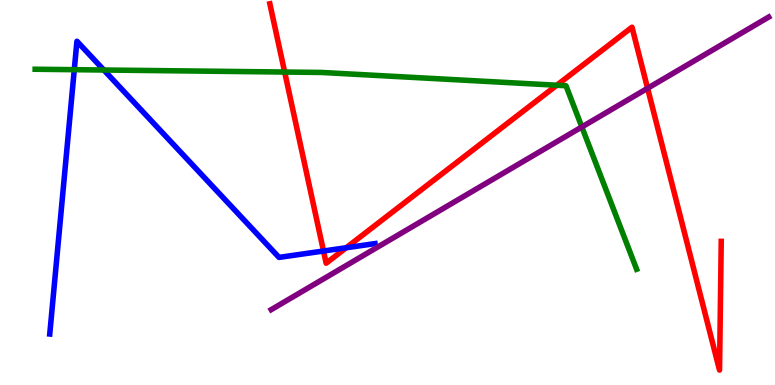[{'lines': ['blue', 'red'], 'intersections': [{'x': 4.17, 'y': 3.48}, {'x': 4.47, 'y': 3.56}]}, {'lines': ['green', 'red'], 'intersections': [{'x': 3.67, 'y': 8.13}, {'x': 7.18, 'y': 7.79}]}, {'lines': ['purple', 'red'], 'intersections': [{'x': 8.36, 'y': 7.71}]}, {'lines': ['blue', 'green'], 'intersections': [{'x': 0.958, 'y': 8.19}, {'x': 1.34, 'y': 8.18}]}, {'lines': ['blue', 'purple'], 'intersections': []}, {'lines': ['green', 'purple'], 'intersections': [{'x': 7.51, 'y': 6.7}]}]